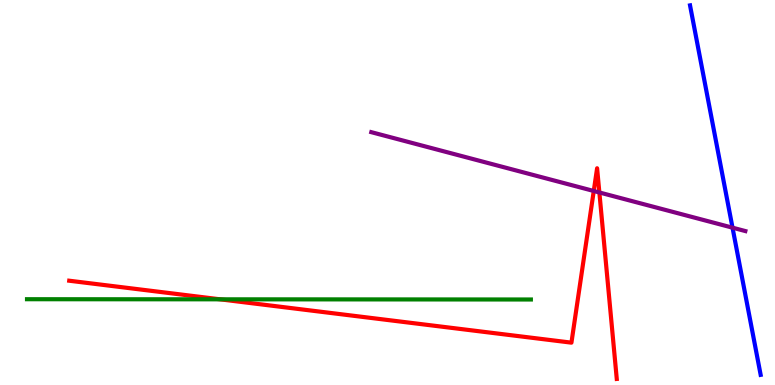[{'lines': ['blue', 'red'], 'intersections': []}, {'lines': ['green', 'red'], 'intersections': [{'x': 2.84, 'y': 2.23}]}, {'lines': ['purple', 'red'], 'intersections': [{'x': 7.66, 'y': 5.04}, {'x': 7.73, 'y': 5.0}]}, {'lines': ['blue', 'green'], 'intersections': []}, {'lines': ['blue', 'purple'], 'intersections': [{'x': 9.45, 'y': 4.09}]}, {'lines': ['green', 'purple'], 'intersections': []}]